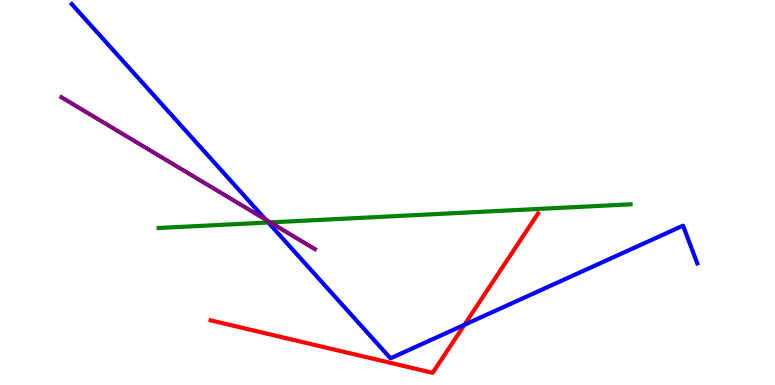[{'lines': ['blue', 'red'], 'intersections': [{'x': 5.99, 'y': 1.56}]}, {'lines': ['green', 'red'], 'intersections': []}, {'lines': ['purple', 'red'], 'intersections': []}, {'lines': ['blue', 'green'], 'intersections': [{'x': 3.46, 'y': 4.22}]}, {'lines': ['blue', 'purple'], 'intersections': [{'x': 3.43, 'y': 4.3}]}, {'lines': ['green', 'purple'], 'intersections': [{'x': 3.49, 'y': 4.22}]}]